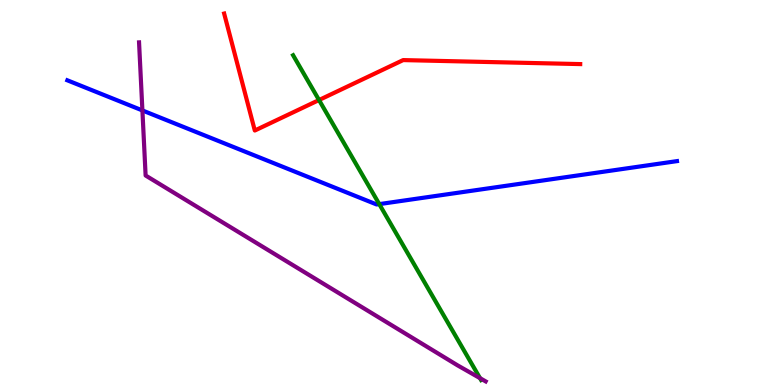[{'lines': ['blue', 'red'], 'intersections': []}, {'lines': ['green', 'red'], 'intersections': [{'x': 4.12, 'y': 7.4}]}, {'lines': ['purple', 'red'], 'intersections': []}, {'lines': ['blue', 'green'], 'intersections': [{'x': 4.89, 'y': 4.7}]}, {'lines': ['blue', 'purple'], 'intersections': [{'x': 1.84, 'y': 7.13}]}, {'lines': ['green', 'purple'], 'intersections': [{'x': 6.19, 'y': 0.178}]}]